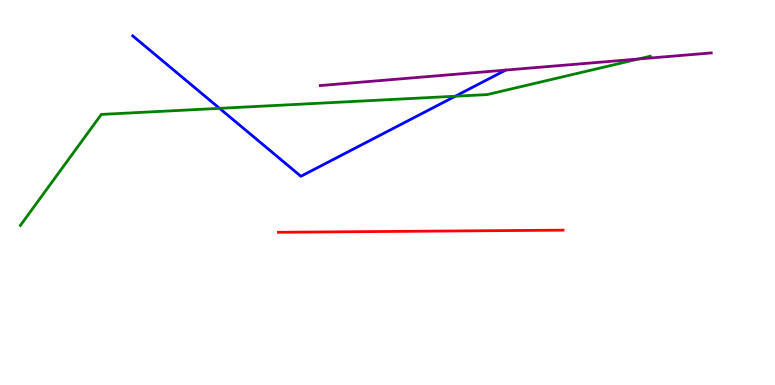[{'lines': ['blue', 'red'], 'intersections': []}, {'lines': ['green', 'red'], 'intersections': []}, {'lines': ['purple', 'red'], 'intersections': []}, {'lines': ['blue', 'green'], 'intersections': [{'x': 2.83, 'y': 7.19}, {'x': 5.87, 'y': 7.5}]}, {'lines': ['blue', 'purple'], 'intersections': []}, {'lines': ['green', 'purple'], 'intersections': [{'x': 8.24, 'y': 8.47}]}]